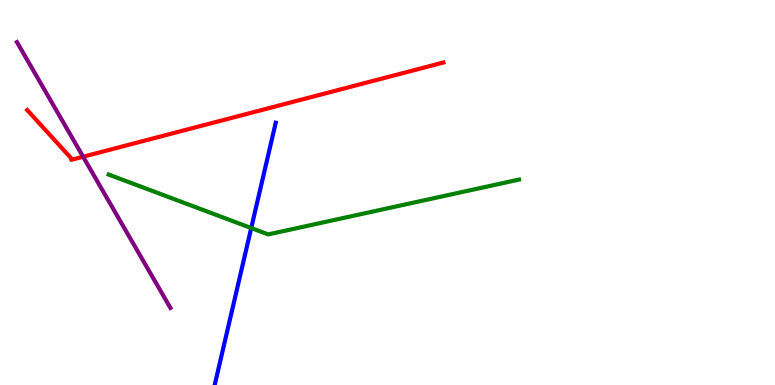[{'lines': ['blue', 'red'], 'intersections': []}, {'lines': ['green', 'red'], 'intersections': []}, {'lines': ['purple', 'red'], 'intersections': [{'x': 1.07, 'y': 5.93}]}, {'lines': ['blue', 'green'], 'intersections': [{'x': 3.24, 'y': 4.08}]}, {'lines': ['blue', 'purple'], 'intersections': []}, {'lines': ['green', 'purple'], 'intersections': []}]